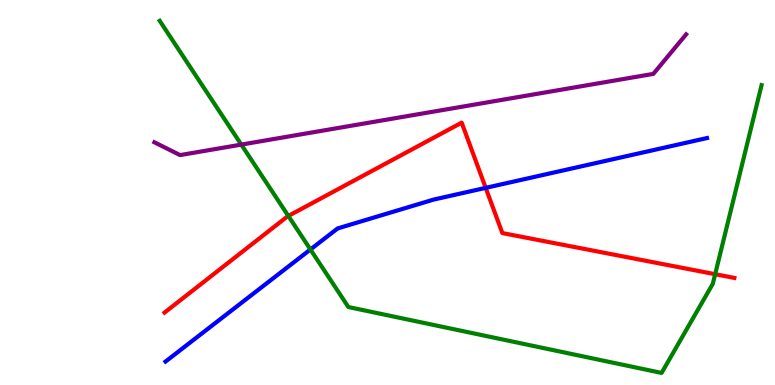[{'lines': ['blue', 'red'], 'intersections': [{'x': 6.27, 'y': 5.12}]}, {'lines': ['green', 'red'], 'intersections': [{'x': 3.72, 'y': 4.39}, {'x': 9.23, 'y': 2.88}]}, {'lines': ['purple', 'red'], 'intersections': []}, {'lines': ['blue', 'green'], 'intersections': [{'x': 4.01, 'y': 3.52}]}, {'lines': ['blue', 'purple'], 'intersections': []}, {'lines': ['green', 'purple'], 'intersections': [{'x': 3.11, 'y': 6.24}]}]